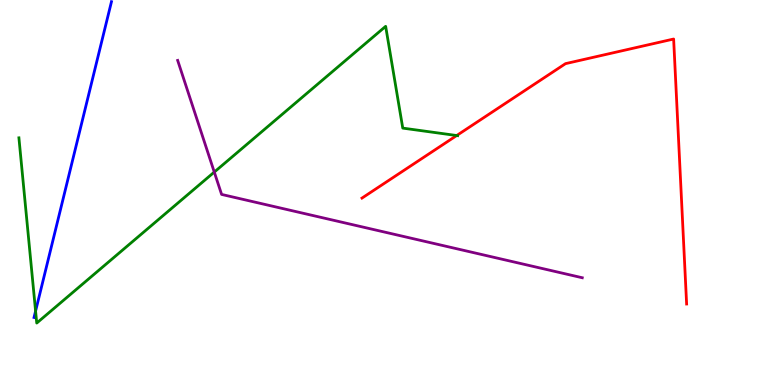[{'lines': ['blue', 'red'], 'intersections': []}, {'lines': ['green', 'red'], 'intersections': [{'x': 5.89, 'y': 6.48}]}, {'lines': ['purple', 'red'], 'intersections': []}, {'lines': ['blue', 'green'], 'intersections': [{'x': 0.459, 'y': 1.92}]}, {'lines': ['blue', 'purple'], 'intersections': []}, {'lines': ['green', 'purple'], 'intersections': [{'x': 2.76, 'y': 5.53}]}]